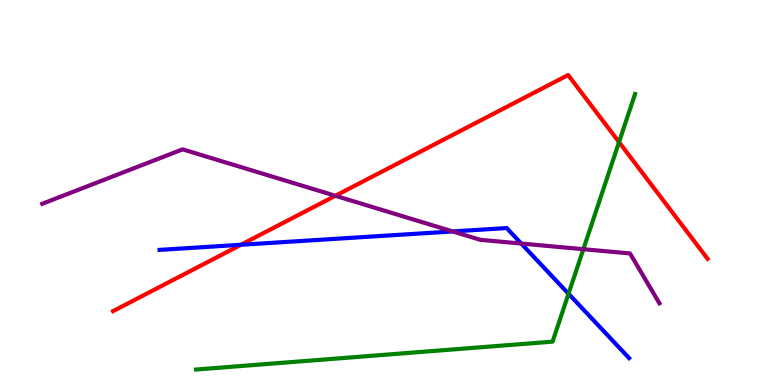[{'lines': ['blue', 'red'], 'intersections': [{'x': 3.11, 'y': 3.64}]}, {'lines': ['green', 'red'], 'intersections': [{'x': 7.99, 'y': 6.31}]}, {'lines': ['purple', 'red'], 'intersections': [{'x': 4.33, 'y': 4.91}]}, {'lines': ['blue', 'green'], 'intersections': [{'x': 7.34, 'y': 2.37}]}, {'lines': ['blue', 'purple'], 'intersections': [{'x': 5.84, 'y': 3.99}, {'x': 6.73, 'y': 3.67}]}, {'lines': ['green', 'purple'], 'intersections': [{'x': 7.53, 'y': 3.53}]}]